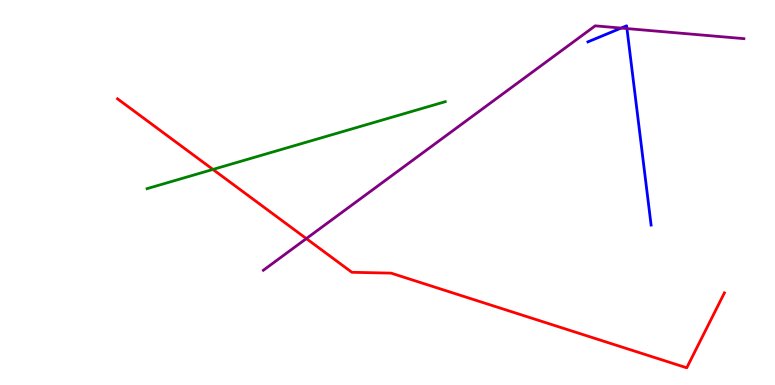[{'lines': ['blue', 'red'], 'intersections': []}, {'lines': ['green', 'red'], 'intersections': [{'x': 2.75, 'y': 5.6}]}, {'lines': ['purple', 'red'], 'intersections': [{'x': 3.95, 'y': 3.8}]}, {'lines': ['blue', 'green'], 'intersections': []}, {'lines': ['blue', 'purple'], 'intersections': [{'x': 8.02, 'y': 9.27}, {'x': 8.09, 'y': 9.26}]}, {'lines': ['green', 'purple'], 'intersections': []}]